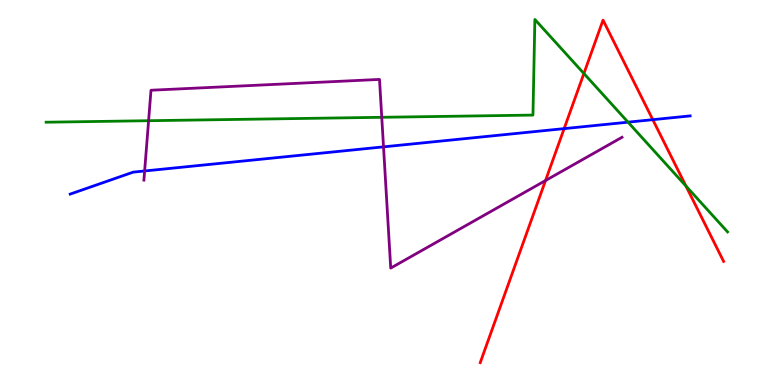[{'lines': ['blue', 'red'], 'intersections': [{'x': 7.28, 'y': 6.66}, {'x': 8.42, 'y': 6.89}]}, {'lines': ['green', 'red'], 'intersections': [{'x': 7.53, 'y': 8.09}, {'x': 8.85, 'y': 5.17}]}, {'lines': ['purple', 'red'], 'intersections': [{'x': 7.04, 'y': 5.31}]}, {'lines': ['blue', 'green'], 'intersections': [{'x': 8.1, 'y': 6.83}]}, {'lines': ['blue', 'purple'], 'intersections': [{'x': 1.87, 'y': 5.56}, {'x': 4.95, 'y': 6.19}]}, {'lines': ['green', 'purple'], 'intersections': [{'x': 1.92, 'y': 6.86}, {'x': 4.93, 'y': 6.95}]}]